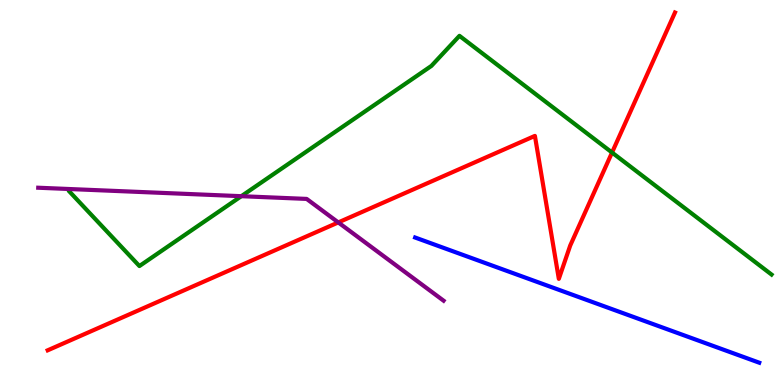[{'lines': ['blue', 'red'], 'intersections': []}, {'lines': ['green', 'red'], 'intersections': [{'x': 7.9, 'y': 6.04}]}, {'lines': ['purple', 'red'], 'intersections': [{'x': 4.36, 'y': 4.22}]}, {'lines': ['blue', 'green'], 'intersections': []}, {'lines': ['blue', 'purple'], 'intersections': []}, {'lines': ['green', 'purple'], 'intersections': [{'x': 3.11, 'y': 4.9}]}]